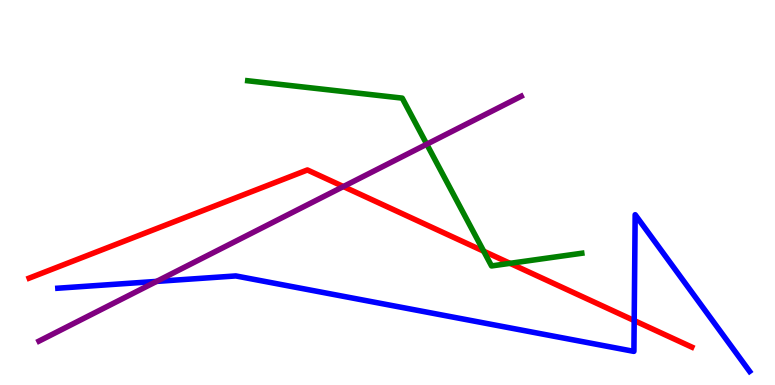[{'lines': ['blue', 'red'], 'intersections': [{'x': 8.18, 'y': 1.67}]}, {'lines': ['green', 'red'], 'intersections': [{'x': 6.24, 'y': 3.48}, {'x': 6.58, 'y': 3.16}]}, {'lines': ['purple', 'red'], 'intersections': [{'x': 4.43, 'y': 5.15}]}, {'lines': ['blue', 'green'], 'intersections': []}, {'lines': ['blue', 'purple'], 'intersections': [{'x': 2.02, 'y': 2.69}]}, {'lines': ['green', 'purple'], 'intersections': [{'x': 5.51, 'y': 6.25}]}]